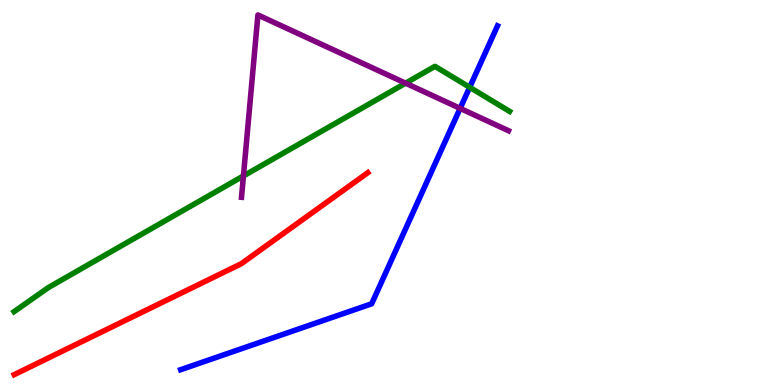[{'lines': ['blue', 'red'], 'intersections': []}, {'lines': ['green', 'red'], 'intersections': []}, {'lines': ['purple', 'red'], 'intersections': []}, {'lines': ['blue', 'green'], 'intersections': [{'x': 6.06, 'y': 7.73}]}, {'lines': ['blue', 'purple'], 'intersections': [{'x': 5.94, 'y': 7.19}]}, {'lines': ['green', 'purple'], 'intersections': [{'x': 3.14, 'y': 5.43}, {'x': 5.23, 'y': 7.84}]}]